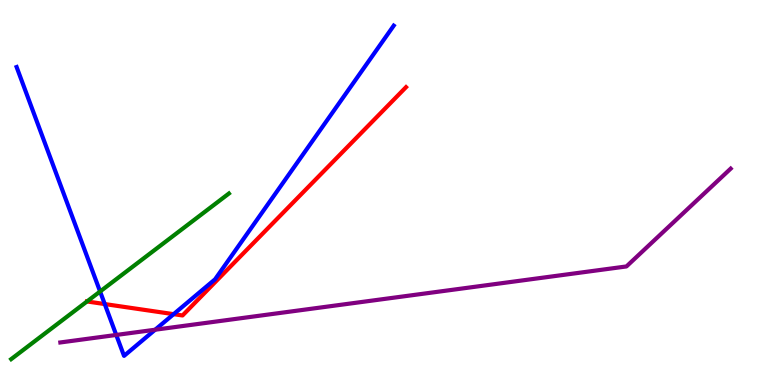[{'lines': ['blue', 'red'], 'intersections': [{'x': 1.35, 'y': 2.1}, {'x': 2.24, 'y': 1.84}]}, {'lines': ['green', 'red'], 'intersections': [{'x': 1.12, 'y': 2.17}]}, {'lines': ['purple', 'red'], 'intersections': []}, {'lines': ['blue', 'green'], 'intersections': [{'x': 1.29, 'y': 2.43}]}, {'lines': ['blue', 'purple'], 'intersections': [{'x': 1.5, 'y': 1.3}, {'x': 2.0, 'y': 1.44}]}, {'lines': ['green', 'purple'], 'intersections': []}]